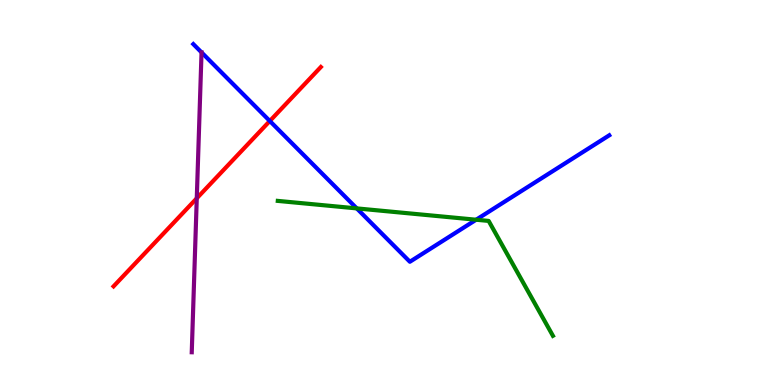[{'lines': ['blue', 'red'], 'intersections': [{'x': 3.48, 'y': 6.86}]}, {'lines': ['green', 'red'], 'intersections': []}, {'lines': ['purple', 'red'], 'intersections': [{'x': 2.54, 'y': 4.85}]}, {'lines': ['blue', 'green'], 'intersections': [{'x': 4.6, 'y': 4.59}, {'x': 6.14, 'y': 4.29}]}, {'lines': ['blue', 'purple'], 'intersections': []}, {'lines': ['green', 'purple'], 'intersections': []}]